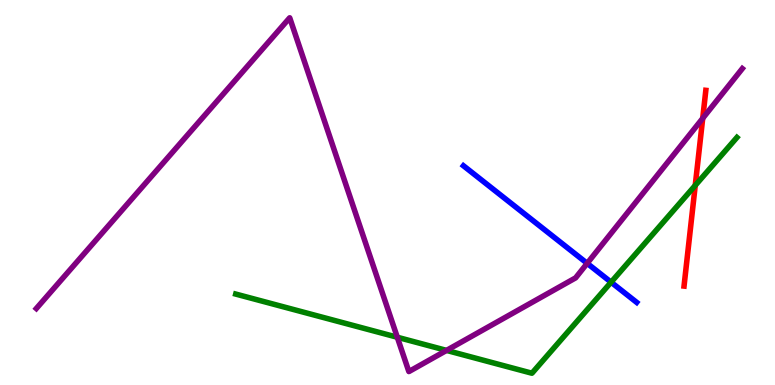[{'lines': ['blue', 'red'], 'intersections': []}, {'lines': ['green', 'red'], 'intersections': [{'x': 8.97, 'y': 5.18}]}, {'lines': ['purple', 'red'], 'intersections': [{'x': 9.07, 'y': 6.93}]}, {'lines': ['blue', 'green'], 'intersections': [{'x': 7.89, 'y': 2.67}]}, {'lines': ['blue', 'purple'], 'intersections': [{'x': 7.58, 'y': 3.16}]}, {'lines': ['green', 'purple'], 'intersections': [{'x': 5.13, 'y': 1.24}, {'x': 5.76, 'y': 0.899}]}]